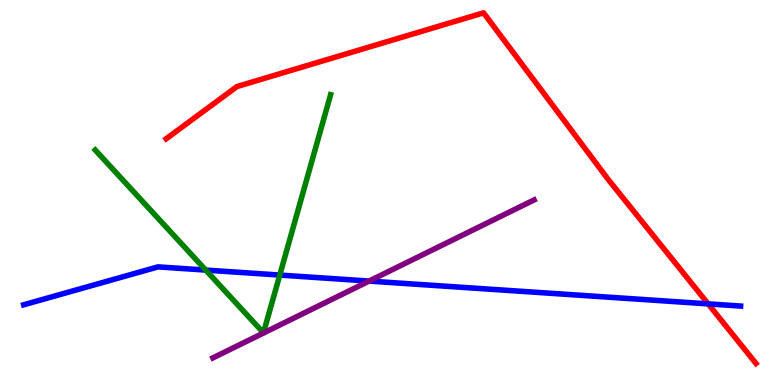[{'lines': ['blue', 'red'], 'intersections': [{'x': 9.14, 'y': 2.11}]}, {'lines': ['green', 'red'], 'intersections': []}, {'lines': ['purple', 'red'], 'intersections': []}, {'lines': ['blue', 'green'], 'intersections': [{'x': 2.65, 'y': 2.98}, {'x': 3.61, 'y': 2.86}]}, {'lines': ['blue', 'purple'], 'intersections': [{'x': 4.76, 'y': 2.7}]}, {'lines': ['green', 'purple'], 'intersections': []}]